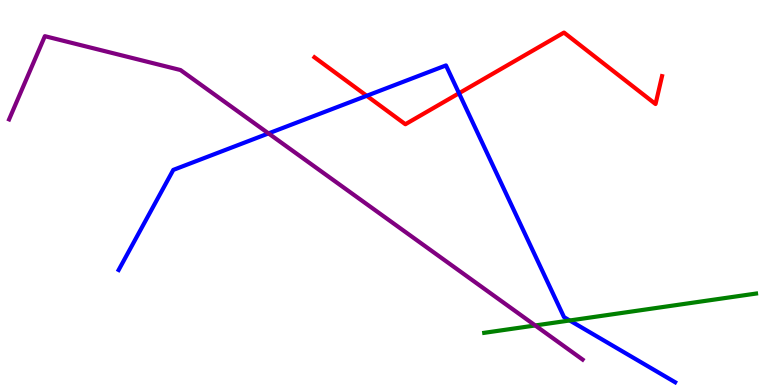[{'lines': ['blue', 'red'], 'intersections': [{'x': 4.73, 'y': 7.51}, {'x': 5.92, 'y': 7.58}]}, {'lines': ['green', 'red'], 'intersections': []}, {'lines': ['purple', 'red'], 'intersections': []}, {'lines': ['blue', 'green'], 'intersections': [{'x': 7.35, 'y': 1.68}]}, {'lines': ['blue', 'purple'], 'intersections': [{'x': 3.46, 'y': 6.53}]}, {'lines': ['green', 'purple'], 'intersections': [{'x': 6.91, 'y': 1.55}]}]